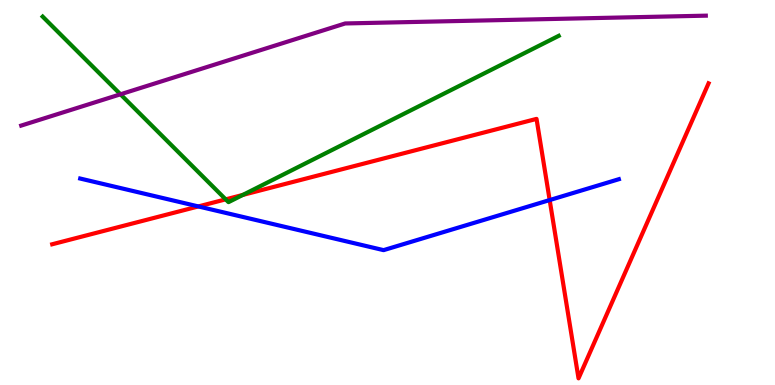[{'lines': ['blue', 'red'], 'intersections': [{'x': 2.56, 'y': 4.64}, {'x': 7.09, 'y': 4.8}]}, {'lines': ['green', 'red'], 'intersections': [{'x': 2.91, 'y': 4.82}, {'x': 3.13, 'y': 4.94}]}, {'lines': ['purple', 'red'], 'intersections': []}, {'lines': ['blue', 'green'], 'intersections': []}, {'lines': ['blue', 'purple'], 'intersections': []}, {'lines': ['green', 'purple'], 'intersections': [{'x': 1.55, 'y': 7.55}]}]